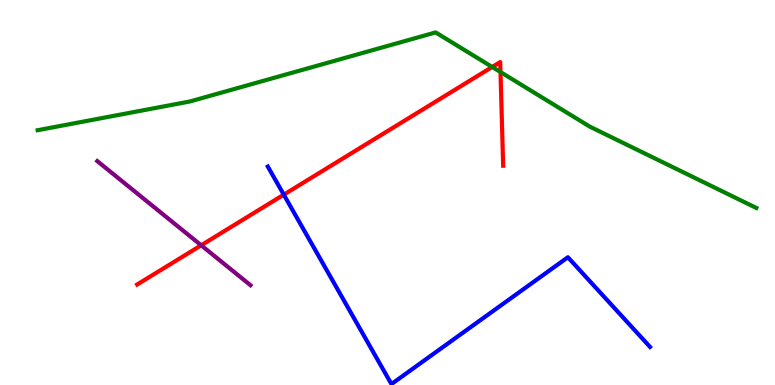[{'lines': ['blue', 'red'], 'intersections': [{'x': 3.66, 'y': 4.94}]}, {'lines': ['green', 'red'], 'intersections': [{'x': 6.35, 'y': 8.26}, {'x': 6.46, 'y': 8.13}]}, {'lines': ['purple', 'red'], 'intersections': [{'x': 2.6, 'y': 3.63}]}, {'lines': ['blue', 'green'], 'intersections': []}, {'lines': ['blue', 'purple'], 'intersections': []}, {'lines': ['green', 'purple'], 'intersections': []}]